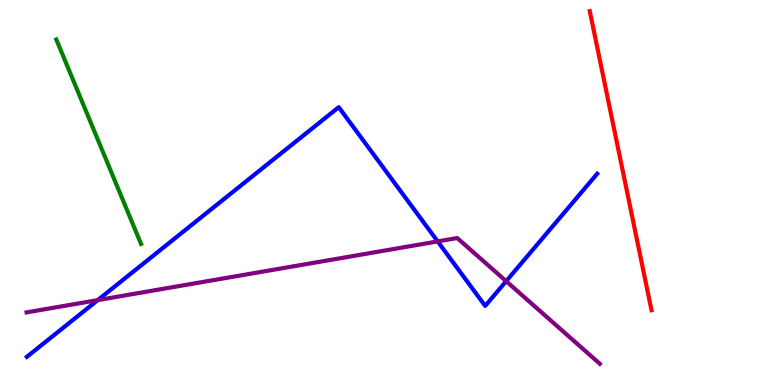[{'lines': ['blue', 'red'], 'intersections': []}, {'lines': ['green', 'red'], 'intersections': []}, {'lines': ['purple', 'red'], 'intersections': []}, {'lines': ['blue', 'green'], 'intersections': []}, {'lines': ['blue', 'purple'], 'intersections': [{'x': 1.26, 'y': 2.21}, {'x': 5.65, 'y': 3.73}, {'x': 6.53, 'y': 2.7}]}, {'lines': ['green', 'purple'], 'intersections': []}]